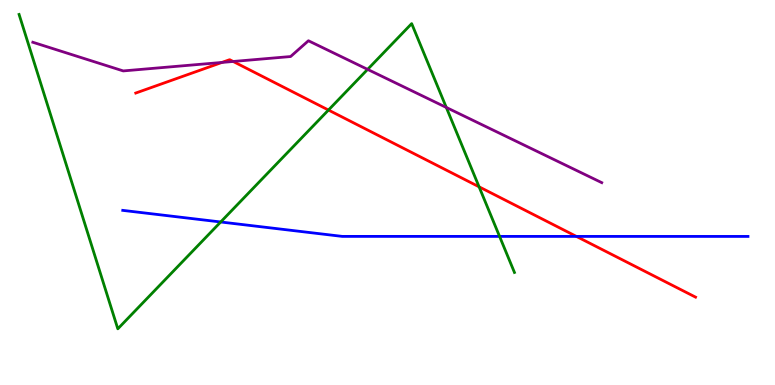[{'lines': ['blue', 'red'], 'intersections': [{'x': 7.44, 'y': 3.86}]}, {'lines': ['green', 'red'], 'intersections': [{'x': 4.24, 'y': 7.14}, {'x': 6.18, 'y': 5.15}]}, {'lines': ['purple', 'red'], 'intersections': [{'x': 2.86, 'y': 8.38}, {'x': 3.01, 'y': 8.4}]}, {'lines': ['blue', 'green'], 'intersections': [{'x': 2.85, 'y': 4.23}, {'x': 6.45, 'y': 3.86}]}, {'lines': ['blue', 'purple'], 'intersections': []}, {'lines': ['green', 'purple'], 'intersections': [{'x': 4.74, 'y': 8.2}, {'x': 5.76, 'y': 7.21}]}]